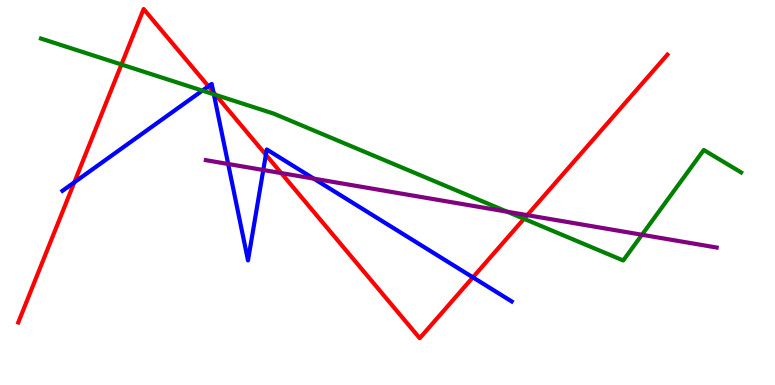[{'lines': ['blue', 'red'], 'intersections': [{'x': 0.959, 'y': 5.26}, {'x': 2.69, 'y': 7.76}, {'x': 2.75, 'y': 7.6}, {'x': 3.43, 'y': 5.98}, {'x': 6.1, 'y': 2.8}]}, {'lines': ['green', 'red'], 'intersections': [{'x': 1.57, 'y': 8.32}, {'x': 2.78, 'y': 7.54}, {'x': 6.76, 'y': 4.32}]}, {'lines': ['purple', 'red'], 'intersections': [{'x': 3.63, 'y': 5.5}, {'x': 6.8, 'y': 4.41}]}, {'lines': ['blue', 'green'], 'intersections': [{'x': 2.61, 'y': 7.65}, {'x': 2.76, 'y': 7.55}]}, {'lines': ['blue', 'purple'], 'intersections': [{'x': 2.94, 'y': 5.74}, {'x': 3.4, 'y': 5.58}, {'x': 4.05, 'y': 5.36}]}, {'lines': ['green', 'purple'], 'intersections': [{'x': 6.54, 'y': 4.5}, {'x': 8.28, 'y': 3.9}]}]